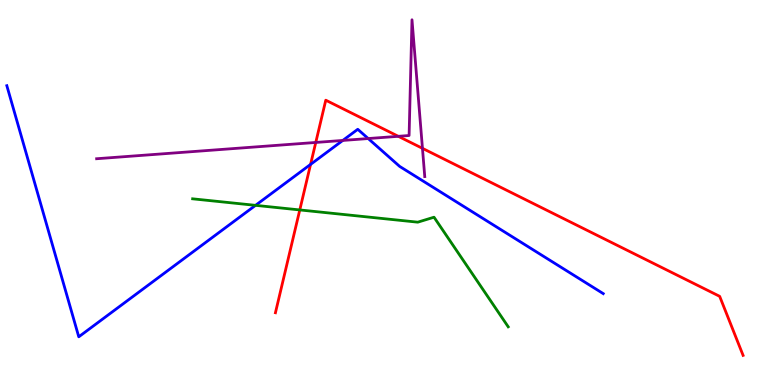[{'lines': ['blue', 'red'], 'intersections': [{'x': 4.01, 'y': 5.73}]}, {'lines': ['green', 'red'], 'intersections': [{'x': 3.87, 'y': 4.55}]}, {'lines': ['purple', 'red'], 'intersections': [{'x': 4.07, 'y': 6.3}, {'x': 5.14, 'y': 6.46}, {'x': 5.45, 'y': 6.15}]}, {'lines': ['blue', 'green'], 'intersections': [{'x': 3.3, 'y': 4.67}]}, {'lines': ['blue', 'purple'], 'intersections': [{'x': 4.42, 'y': 6.35}, {'x': 4.75, 'y': 6.4}]}, {'lines': ['green', 'purple'], 'intersections': []}]